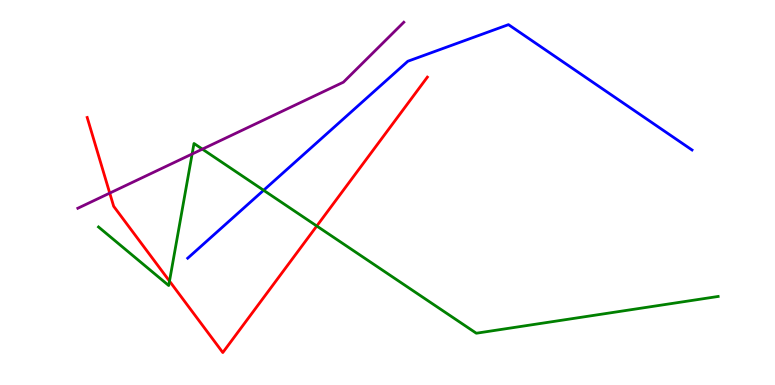[{'lines': ['blue', 'red'], 'intersections': []}, {'lines': ['green', 'red'], 'intersections': [{'x': 2.19, 'y': 2.7}, {'x': 4.09, 'y': 4.13}]}, {'lines': ['purple', 'red'], 'intersections': [{'x': 1.42, 'y': 4.98}]}, {'lines': ['blue', 'green'], 'intersections': [{'x': 3.4, 'y': 5.06}]}, {'lines': ['blue', 'purple'], 'intersections': []}, {'lines': ['green', 'purple'], 'intersections': [{'x': 2.48, 'y': 6.0}, {'x': 2.61, 'y': 6.13}]}]